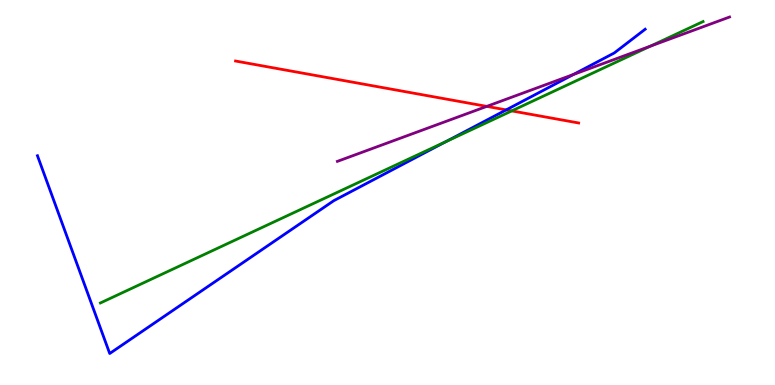[{'lines': ['blue', 'red'], 'intersections': [{'x': 6.53, 'y': 7.15}]}, {'lines': ['green', 'red'], 'intersections': [{'x': 6.6, 'y': 7.12}]}, {'lines': ['purple', 'red'], 'intersections': [{'x': 6.28, 'y': 7.24}]}, {'lines': ['blue', 'green'], 'intersections': [{'x': 5.75, 'y': 6.32}]}, {'lines': ['blue', 'purple'], 'intersections': [{'x': 7.4, 'y': 8.06}]}, {'lines': ['green', 'purple'], 'intersections': [{'x': 8.39, 'y': 8.8}]}]